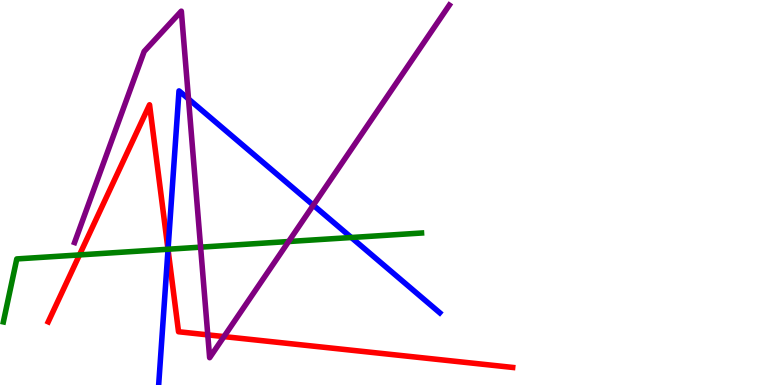[{'lines': ['blue', 'red'], 'intersections': [{'x': 2.17, 'y': 3.52}]}, {'lines': ['green', 'red'], 'intersections': [{'x': 1.03, 'y': 3.38}, {'x': 2.17, 'y': 3.53}]}, {'lines': ['purple', 'red'], 'intersections': [{'x': 2.68, 'y': 1.3}, {'x': 2.89, 'y': 1.26}]}, {'lines': ['blue', 'green'], 'intersections': [{'x': 2.17, 'y': 3.53}, {'x': 4.53, 'y': 3.83}]}, {'lines': ['blue', 'purple'], 'intersections': [{'x': 2.43, 'y': 7.43}, {'x': 4.04, 'y': 4.67}]}, {'lines': ['green', 'purple'], 'intersections': [{'x': 2.59, 'y': 3.58}, {'x': 3.72, 'y': 3.73}]}]